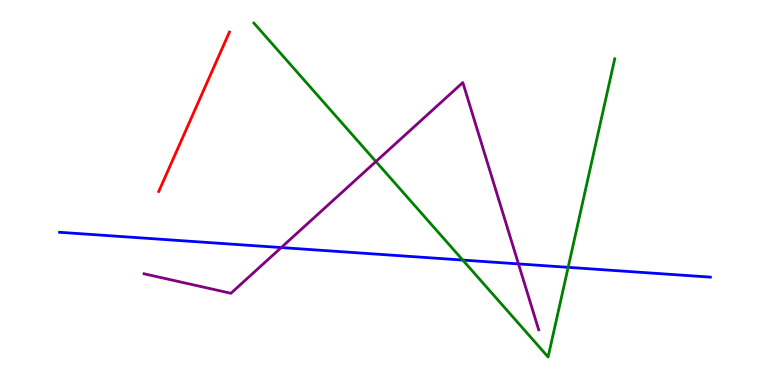[{'lines': ['blue', 'red'], 'intersections': []}, {'lines': ['green', 'red'], 'intersections': []}, {'lines': ['purple', 'red'], 'intersections': []}, {'lines': ['blue', 'green'], 'intersections': [{'x': 5.97, 'y': 3.25}, {'x': 7.33, 'y': 3.06}]}, {'lines': ['blue', 'purple'], 'intersections': [{'x': 3.63, 'y': 3.57}, {'x': 6.69, 'y': 3.15}]}, {'lines': ['green', 'purple'], 'intersections': [{'x': 4.85, 'y': 5.8}]}]